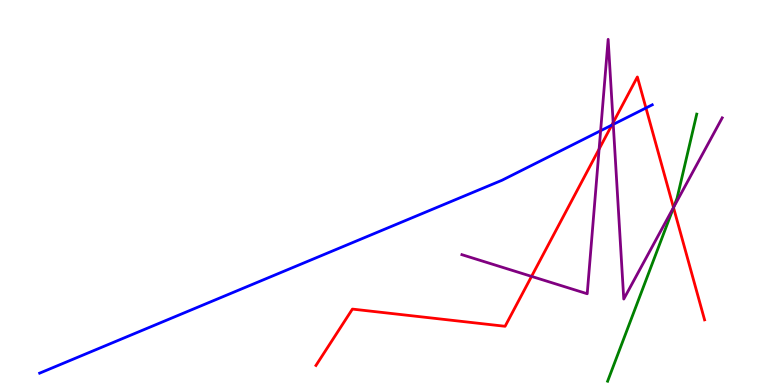[{'lines': ['blue', 'red'], 'intersections': [{'x': 7.89, 'y': 6.75}, {'x': 8.33, 'y': 7.2}]}, {'lines': ['green', 'red'], 'intersections': [{'x': 8.69, 'y': 4.61}]}, {'lines': ['purple', 'red'], 'intersections': [{'x': 6.86, 'y': 2.82}, {'x': 7.73, 'y': 6.13}, {'x': 7.91, 'y': 6.82}, {'x': 8.69, 'y': 4.61}]}, {'lines': ['blue', 'green'], 'intersections': []}, {'lines': ['blue', 'purple'], 'intersections': [{'x': 7.75, 'y': 6.6}, {'x': 7.91, 'y': 6.77}]}, {'lines': ['green', 'purple'], 'intersections': [{'x': 8.69, 'y': 4.62}]}]